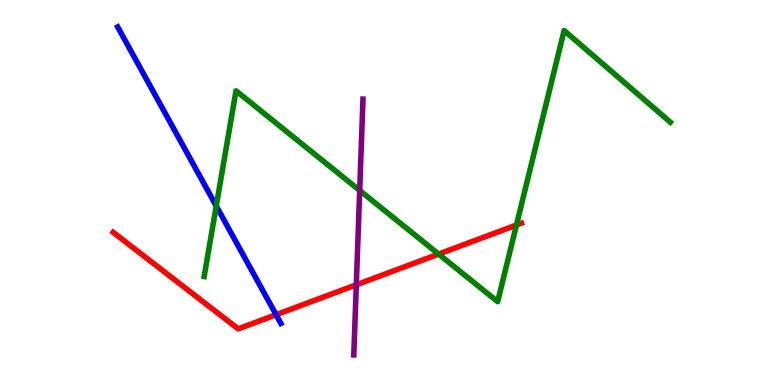[{'lines': ['blue', 'red'], 'intersections': [{'x': 3.56, 'y': 1.83}]}, {'lines': ['green', 'red'], 'intersections': [{'x': 5.66, 'y': 3.4}, {'x': 6.66, 'y': 4.15}]}, {'lines': ['purple', 'red'], 'intersections': [{'x': 4.6, 'y': 2.6}]}, {'lines': ['blue', 'green'], 'intersections': [{'x': 2.79, 'y': 4.65}]}, {'lines': ['blue', 'purple'], 'intersections': []}, {'lines': ['green', 'purple'], 'intersections': [{'x': 4.64, 'y': 5.05}]}]